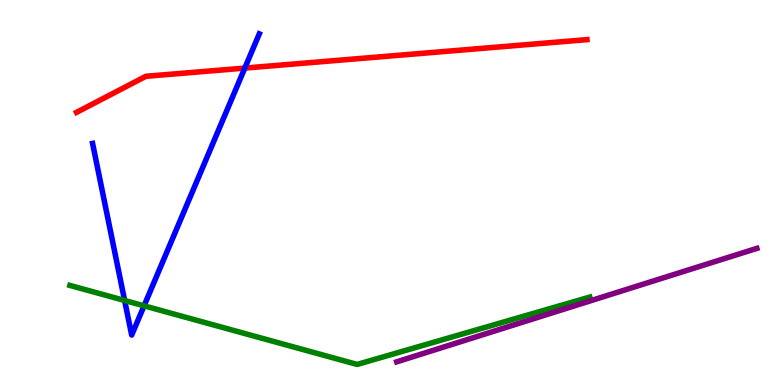[{'lines': ['blue', 'red'], 'intersections': [{'x': 3.16, 'y': 8.23}]}, {'lines': ['green', 'red'], 'intersections': []}, {'lines': ['purple', 'red'], 'intersections': []}, {'lines': ['blue', 'green'], 'intersections': [{'x': 1.61, 'y': 2.2}, {'x': 1.86, 'y': 2.06}]}, {'lines': ['blue', 'purple'], 'intersections': []}, {'lines': ['green', 'purple'], 'intersections': []}]